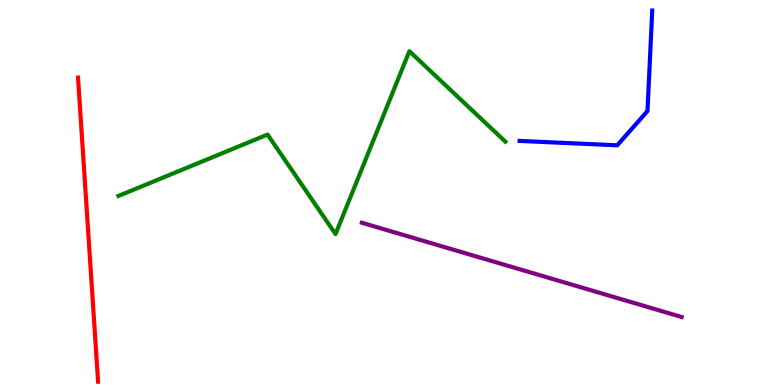[{'lines': ['blue', 'red'], 'intersections': []}, {'lines': ['green', 'red'], 'intersections': []}, {'lines': ['purple', 'red'], 'intersections': []}, {'lines': ['blue', 'green'], 'intersections': []}, {'lines': ['blue', 'purple'], 'intersections': []}, {'lines': ['green', 'purple'], 'intersections': []}]